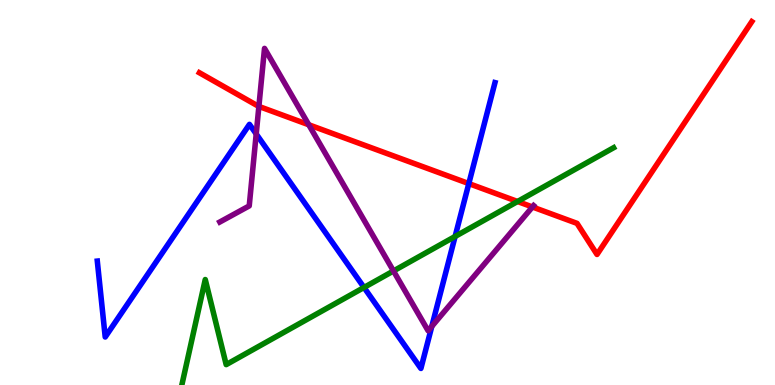[{'lines': ['blue', 'red'], 'intersections': [{'x': 6.05, 'y': 5.23}]}, {'lines': ['green', 'red'], 'intersections': [{'x': 6.68, 'y': 4.77}]}, {'lines': ['purple', 'red'], 'intersections': [{'x': 3.34, 'y': 7.24}, {'x': 3.98, 'y': 6.76}, {'x': 6.87, 'y': 4.62}]}, {'lines': ['blue', 'green'], 'intersections': [{'x': 4.7, 'y': 2.53}, {'x': 5.87, 'y': 3.86}]}, {'lines': ['blue', 'purple'], 'intersections': [{'x': 3.31, 'y': 6.52}, {'x': 5.57, 'y': 1.52}]}, {'lines': ['green', 'purple'], 'intersections': [{'x': 5.08, 'y': 2.96}]}]